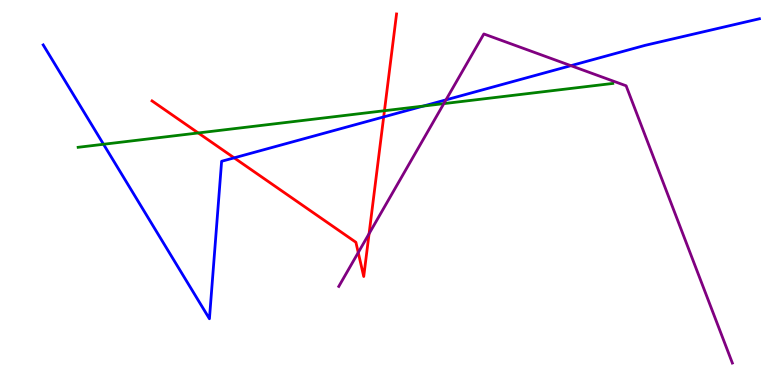[{'lines': ['blue', 'red'], 'intersections': [{'x': 3.02, 'y': 5.9}, {'x': 4.95, 'y': 6.96}]}, {'lines': ['green', 'red'], 'intersections': [{'x': 2.56, 'y': 6.55}, {'x': 4.96, 'y': 7.12}]}, {'lines': ['purple', 'red'], 'intersections': [{'x': 4.62, 'y': 3.44}, {'x': 4.76, 'y': 3.93}]}, {'lines': ['blue', 'green'], 'intersections': [{'x': 1.34, 'y': 6.25}, {'x': 5.46, 'y': 7.24}]}, {'lines': ['blue', 'purple'], 'intersections': [{'x': 5.75, 'y': 7.41}, {'x': 7.37, 'y': 8.29}]}, {'lines': ['green', 'purple'], 'intersections': [{'x': 5.73, 'y': 7.31}]}]